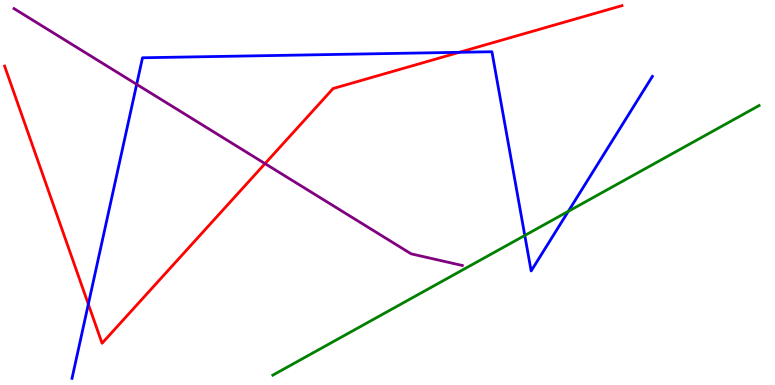[{'lines': ['blue', 'red'], 'intersections': [{'x': 1.14, 'y': 2.1}, {'x': 5.93, 'y': 8.64}]}, {'lines': ['green', 'red'], 'intersections': []}, {'lines': ['purple', 'red'], 'intersections': [{'x': 3.42, 'y': 5.75}]}, {'lines': ['blue', 'green'], 'intersections': [{'x': 6.77, 'y': 3.88}, {'x': 7.33, 'y': 4.51}]}, {'lines': ['blue', 'purple'], 'intersections': [{'x': 1.76, 'y': 7.81}]}, {'lines': ['green', 'purple'], 'intersections': []}]